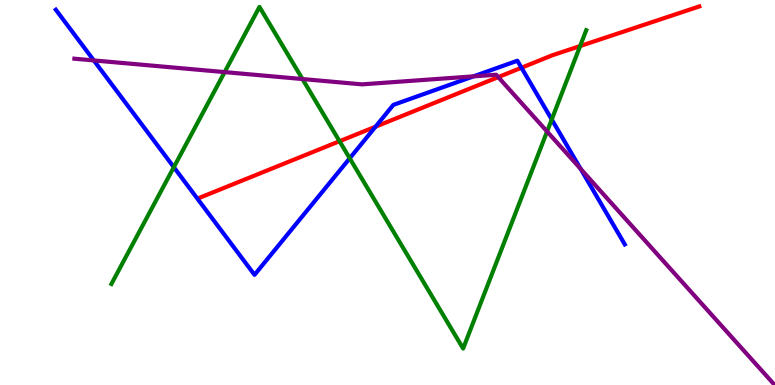[{'lines': ['blue', 'red'], 'intersections': [{'x': 4.85, 'y': 6.71}, {'x': 6.73, 'y': 8.24}]}, {'lines': ['green', 'red'], 'intersections': [{'x': 4.38, 'y': 6.33}, {'x': 7.49, 'y': 8.8}]}, {'lines': ['purple', 'red'], 'intersections': [{'x': 6.43, 'y': 8.0}]}, {'lines': ['blue', 'green'], 'intersections': [{'x': 2.24, 'y': 5.66}, {'x': 4.51, 'y': 5.89}, {'x': 7.12, 'y': 6.9}]}, {'lines': ['blue', 'purple'], 'intersections': [{'x': 1.21, 'y': 8.43}, {'x': 6.11, 'y': 8.02}, {'x': 7.49, 'y': 5.61}]}, {'lines': ['green', 'purple'], 'intersections': [{'x': 2.9, 'y': 8.13}, {'x': 3.9, 'y': 7.95}, {'x': 7.06, 'y': 6.58}]}]